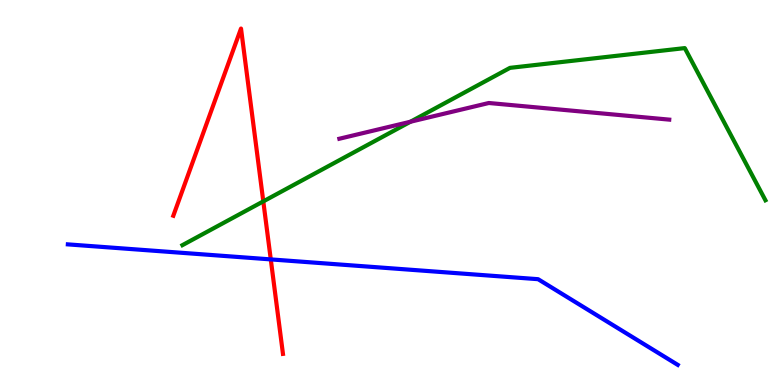[{'lines': ['blue', 'red'], 'intersections': [{'x': 3.49, 'y': 3.26}]}, {'lines': ['green', 'red'], 'intersections': [{'x': 3.4, 'y': 4.77}]}, {'lines': ['purple', 'red'], 'intersections': []}, {'lines': ['blue', 'green'], 'intersections': []}, {'lines': ['blue', 'purple'], 'intersections': []}, {'lines': ['green', 'purple'], 'intersections': [{'x': 5.3, 'y': 6.84}]}]